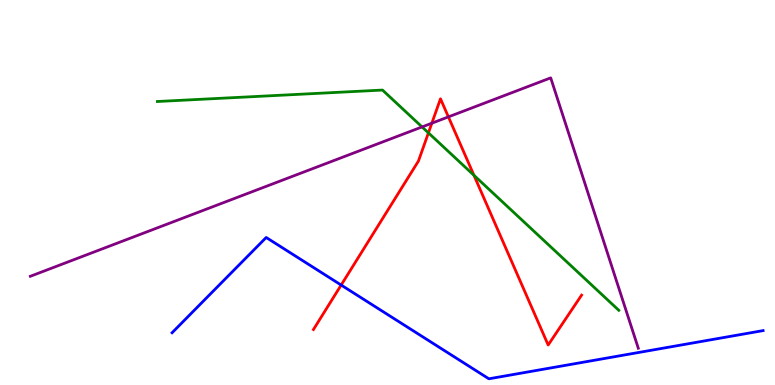[{'lines': ['blue', 'red'], 'intersections': [{'x': 4.4, 'y': 2.6}]}, {'lines': ['green', 'red'], 'intersections': [{'x': 5.53, 'y': 6.55}, {'x': 6.12, 'y': 5.45}]}, {'lines': ['purple', 'red'], 'intersections': [{'x': 5.57, 'y': 6.8}, {'x': 5.79, 'y': 6.96}]}, {'lines': ['blue', 'green'], 'intersections': []}, {'lines': ['blue', 'purple'], 'intersections': []}, {'lines': ['green', 'purple'], 'intersections': [{'x': 5.45, 'y': 6.7}]}]